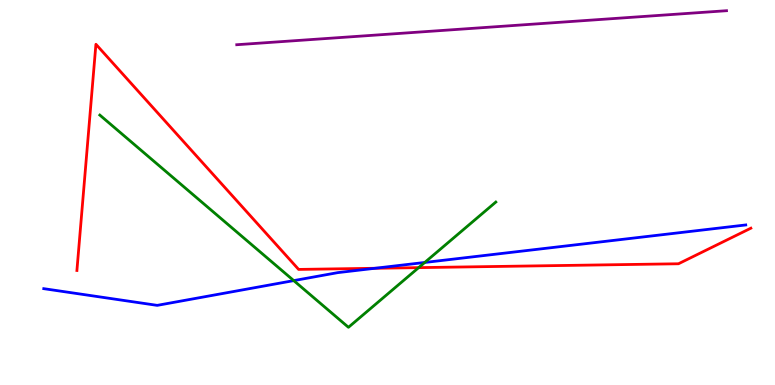[{'lines': ['blue', 'red'], 'intersections': [{'x': 4.84, 'y': 3.03}]}, {'lines': ['green', 'red'], 'intersections': [{'x': 5.4, 'y': 3.05}]}, {'lines': ['purple', 'red'], 'intersections': []}, {'lines': ['blue', 'green'], 'intersections': [{'x': 3.79, 'y': 2.71}, {'x': 5.48, 'y': 3.18}]}, {'lines': ['blue', 'purple'], 'intersections': []}, {'lines': ['green', 'purple'], 'intersections': []}]